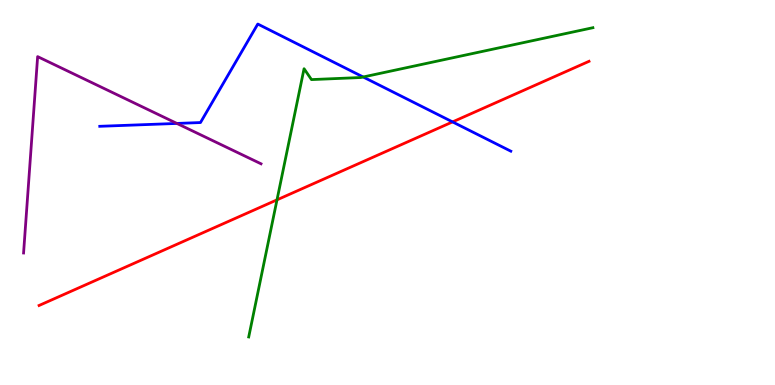[{'lines': ['blue', 'red'], 'intersections': [{'x': 5.84, 'y': 6.83}]}, {'lines': ['green', 'red'], 'intersections': [{'x': 3.57, 'y': 4.81}]}, {'lines': ['purple', 'red'], 'intersections': []}, {'lines': ['blue', 'green'], 'intersections': [{'x': 4.69, 'y': 8.0}]}, {'lines': ['blue', 'purple'], 'intersections': [{'x': 2.28, 'y': 6.79}]}, {'lines': ['green', 'purple'], 'intersections': []}]